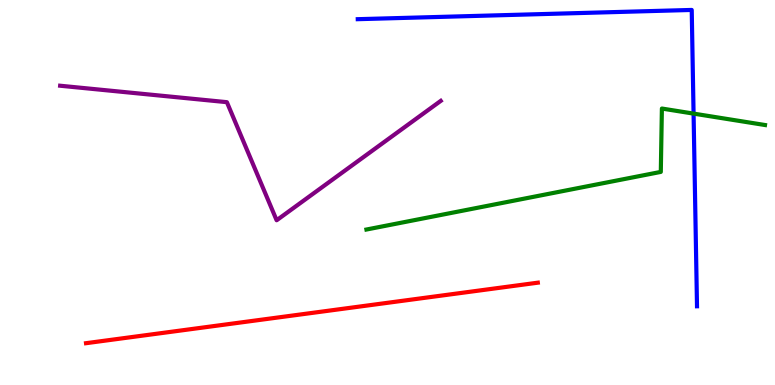[{'lines': ['blue', 'red'], 'intersections': []}, {'lines': ['green', 'red'], 'intersections': []}, {'lines': ['purple', 'red'], 'intersections': []}, {'lines': ['blue', 'green'], 'intersections': [{'x': 8.95, 'y': 7.05}]}, {'lines': ['blue', 'purple'], 'intersections': []}, {'lines': ['green', 'purple'], 'intersections': []}]